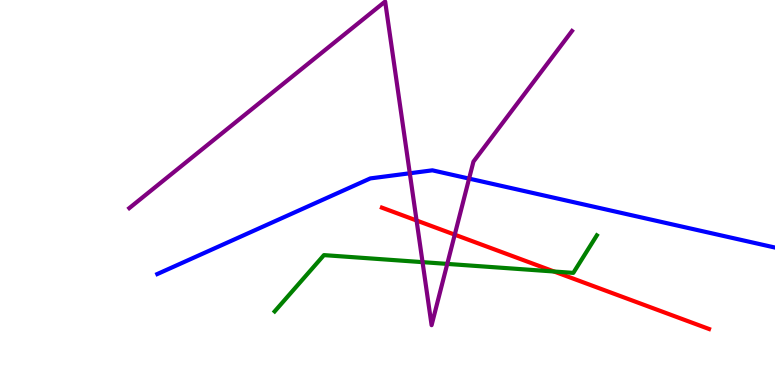[{'lines': ['blue', 'red'], 'intersections': []}, {'lines': ['green', 'red'], 'intersections': [{'x': 7.15, 'y': 2.95}]}, {'lines': ['purple', 'red'], 'intersections': [{'x': 5.38, 'y': 4.27}, {'x': 5.87, 'y': 3.9}]}, {'lines': ['blue', 'green'], 'intersections': []}, {'lines': ['blue', 'purple'], 'intersections': [{'x': 5.29, 'y': 5.5}, {'x': 6.05, 'y': 5.36}]}, {'lines': ['green', 'purple'], 'intersections': [{'x': 5.45, 'y': 3.19}, {'x': 5.77, 'y': 3.15}]}]